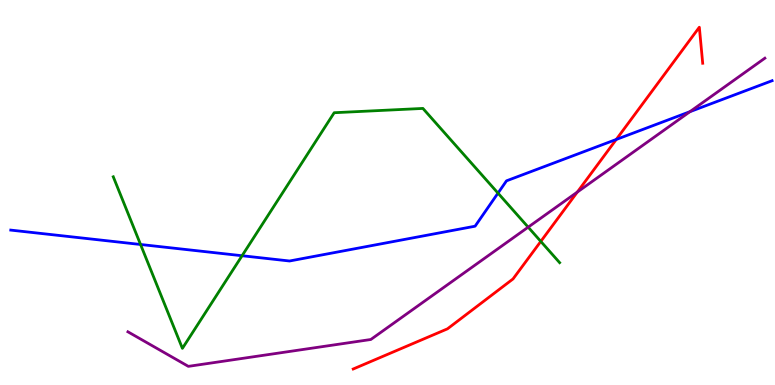[{'lines': ['blue', 'red'], 'intersections': [{'x': 7.95, 'y': 6.38}]}, {'lines': ['green', 'red'], 'intersections': [{'x': 6.98, 'y': 3.73}]}, {'lines': ['purple', 'red'], 'intersections': [{'x': 7.45, 'y': 5.01}]}, {'lines': ['blue', 'green'], 'intersections': [{'x': 1.81, 'y': 3.65}, {'x': 3.12, 'y': 3.36}, {'x': 6.43, 'y': 4.98}]}, {'lines': ['blue', 'purple'], 'intersections': [{'x': 8.9, 'y': 7.1}]}, {'lines': ['green', 'purple'], 'intersections': [{'x': 6.82, 'y': 4.1}]}]